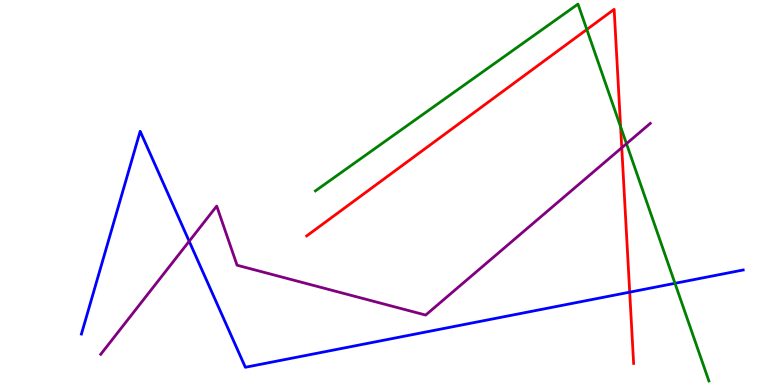[{'lines': ['blue', 'red'], 'intersections': [{'x': 8.13, 'y': 2.41}]}, {'lines': ['green', 'red'], 'intersections': [{'x': 7.57, 'y': 9.23}, {'x': 8.01, 'y': 6.71}]}, {'lines': ['purple', 'red'], 'intersections': [{'x': 8.02, 'y': 6.16}]}, {'lines': ['blue', 'green'], 'intersections': [{'x': 8.71, 'y': 2.64}]}, {'lines': ['blue', 'purple'], 'intersections': [{'x': 2.44, 'y': 3.73}]}, {'lines': ['green', 'purple'], 'intersections': [{'x': 8.08, 'y': 6.27}]}]